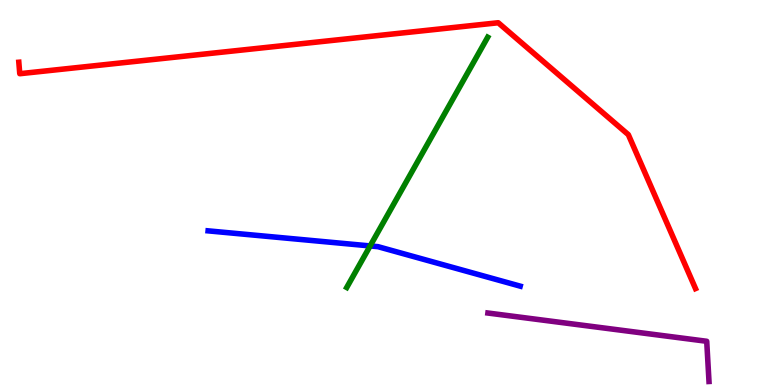[{'lines': ['blue', 'red'], 'intersections': []}, {'lines': ['green', 'red'], 'intersections': []}, {'lines': ['purple', 'red'], 'intersections': []}, {'lines': ['blue', 'green'], 'intersections': [{'x': 4.78, 'y': 3.61}]}, {'lines': ['blue', 'purple'], 'intersections': []}, {'lines': ['green', 'purple'], 'intersections': []}]